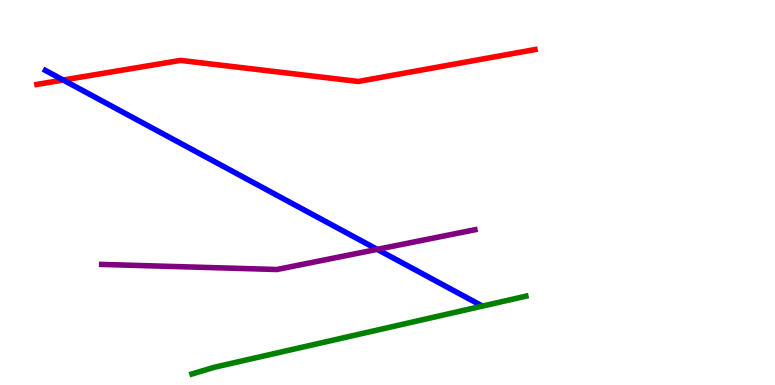[{'lines': ['blue', 'red'], 'intersections': [{'x': 0.816, 'y': 7.92}]}, {'lines': ['green', 'red'], 'intersections': []}, {'lines': ['purple', 'red'], 'intersections': []}, {'lines': ['blue', 'green'], 'intersections': []}, {'lines': ['blue', 'purple'], 'intersections': [{'x': 4.87, 'y': 3.52}]}, {'lines': ['green', 'purple'], 'intersections': []}]